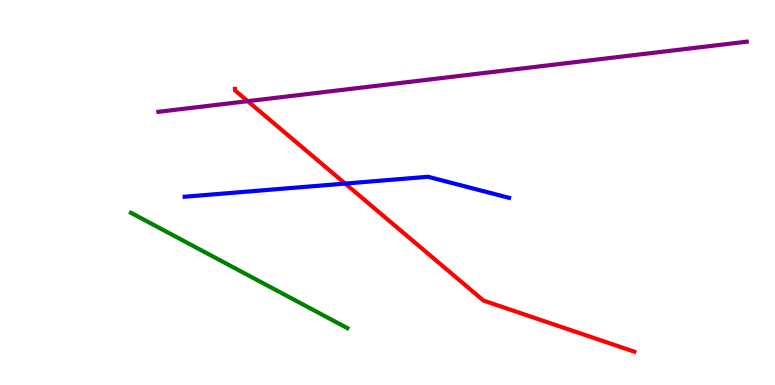[{'lines': ['blue', 'red'], 'intersections': [{'x': 4.45, 'y': 5.23}]}, {'lines': ['green', 'red'], 'intersections': []}, {'lines': ['purple', 'red'], 'intersections': [{'x': 3.2, 'y': 7.37}]}, {'lines': ['blue', 'green'], 'intersections': []}, {'lines': ['blue', 'purple'], 'intersections': []}, {'lines': ['green', 'purple'], 'intersections': []}]